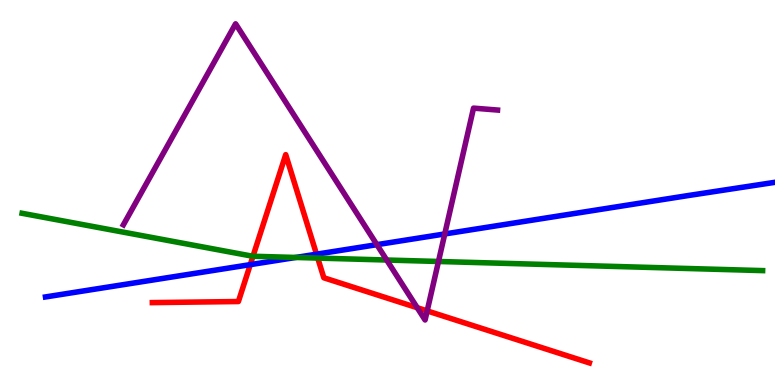[{'lines': ['blue', 'red'], 'intersections': [{'x': 3.23, 'y': 3.13}, {'x': 4.08, 'y': 3.4}]}, {'lines': ['green', 'red'], 'intersections': [{'x': 3.26, 'y': 3.34}, {'x': 4.1, 'y': 3.3}]}, {'lines': ['purple', 'red'], 'intersections': [{'x': 5.38, 'y': 2.01}, {'x': 5.51, 'y': 1.92}]}, {'lines': ['blue', 'green'], 'intersections': [{'x': 3.82, 'y': 3.31}]}, {'lines': ['blue', 'purple'], 'intersections': [{'x': 4.86, 'y': 3.65}, {'x': 5.74, 'y': 3.92}]}, {'lines': ['green', 'purple'], 'intersections': [{'x': 4.99, 'y': 3.25}, {'x': 5.66, 'y': 3.21}]}]